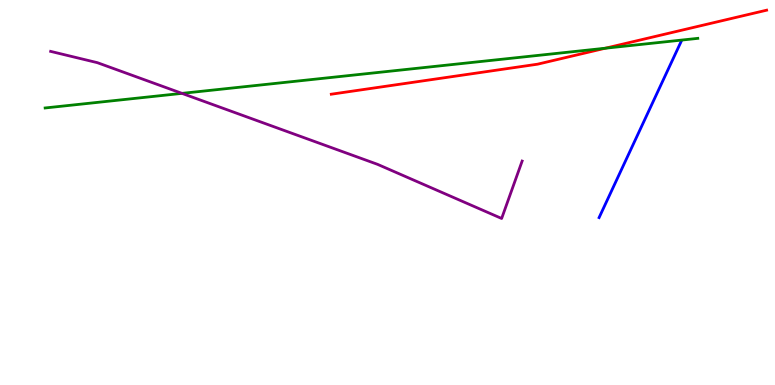[{'lines': ['blue', 'red'], 'intersections': []}, {'lines': ['green', 'red'], 'intersections': [{'x': 7.81, 'y': 8.75}]}, {'lines': ['purple', 'red'], 'intersections': []}, {'lines': ['blue', 'green'], 'intersections': []}, {'lines': ['blue', 'purple'], 'intersections': []}, {'lines': ['green', 'purple'], 'intersections': [{'x': 2.35, 'y': 7.57}]}]